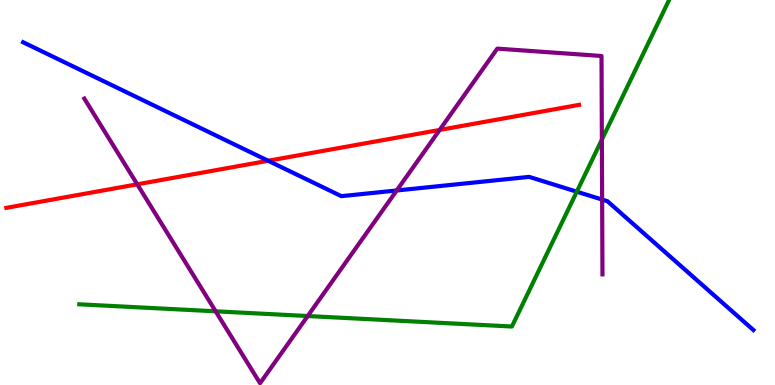[{'lines': ['blue', 'red'], 'intersections': [{'x': 3.46, 'y': 5.82}]}, {'lines': ['green', 'red'], 'intersections': []}, {'lines': ['purple', 'red'], 'intersections': [{'x': 1.77, 'y': 5.21}, {'x': 5.67, 'y': 6.62}]}, {'lines': ['blue', 'green'], 'intersections': [{'x': 7.44, 'y': 5.02}]}, {'lines': ['blue', 'purple'], 'intersections': [{'x': 5.12, 'y': 5.05}, {'x': 7.77, 'y': 4.82}]}, {'lines': ['green', 'purple'], 'intersections': [{'x': 2.78, 'y': 1.91}, {'x': 3.97, 'y': 1.79}, {'x': 7.77, 'y': 6.37}]}]